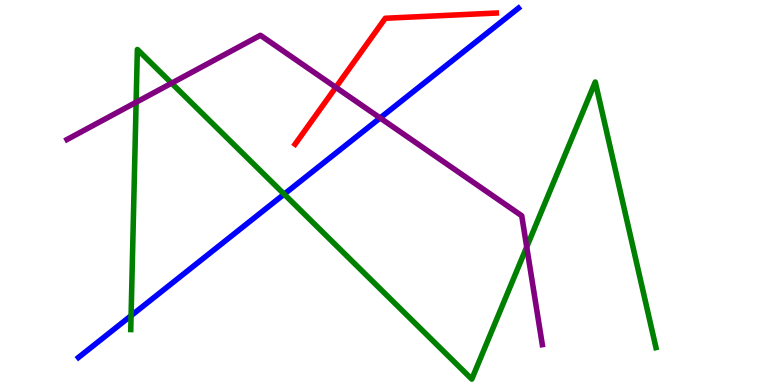[{'lines': ['blue', 'red'], 'intersections': []}, {'lines': ['green', 'red'], 'intersections': []}, {'lines': ['purple', 'red'], 'intersections': [{'x': 4.33, 'y': 7.73}]}, {'lines': ['blue', 'green'], 'intersections': [{'x': 1.69, 'y': 1.8}, {'x': 3.67, 'y': 4.96}]}, {'lines': ['blue', 'purple'], 'intersections': [{'x': 4.9, 'y': 6.94}]}, {'lines': ['green', 'purple'], 'intersections': [{'x': 1.76, 'y': 7.34}, {'x': 2.21, 'y': 7.84}, {'x': 6.8, 'y': 3.58}]}]